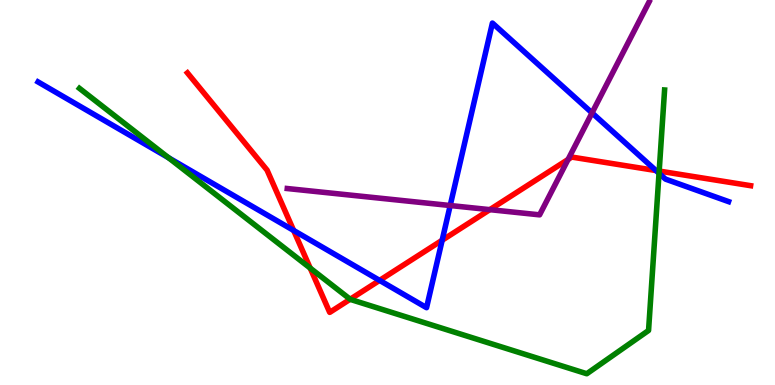[{'lines': ['blue', 'red'], 'intersections': [{'x': 3.79, 'y': 4.01}, {'x': 4.9, 'y': 2.72}, {'x': 5.71, 'y': 3.76}, {'x': 8.46, 'y': 5.57}]}, {'lines': ['green', 'red'], 'intersections': [{'x': 4.0, 'y': 3.04}, {'x': 4.52, 'y': 2.23}, {'x': 8.51, 'y': 5.56}]}, {'lines': ['purple', 'red'], 'intersections': [{'x': 6.32, 'y': 4.55}, {'x': 7.33, 'y': 5.86}]}, {'lines': ['blue', 'green'], 'intersections': [{'x': 2.17, 'y': 5.9}, {'x': 8.5, 'y': 5.5}]}, {'lines': ['blue', 'purple'], 'intersections': [{'x': 5.81, 'y': 4.66}, {'x': 7.64, 'y': 7.07}]}, {'lines': ['green', 'purple'], 'intersections': []}]